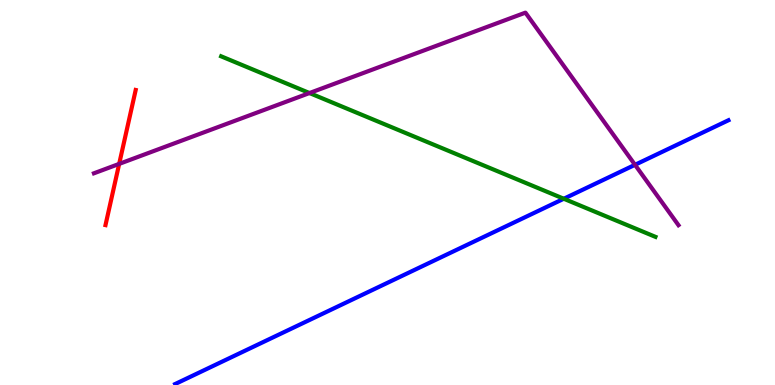[{'lines': ['blue', 'red'], 'intersections': []}, {'lines': ['green', 'red'], 'intersections': []}, {'lines': ['purple', 'red'], 'intersections': [{'x': 1.54, 'y': 5.74}]}, {'lines': ['blue', 'green'], 'intersections': [{'x': 7.27, 'y': 4.84}]}, {'lines': ['blue', 'purple'], 'intersections': [{'x': 8.19, 'y': 5.72}]}, {'lines': ['green', 'purple'], 'intersections': [{'x': 3.99, 'y': 7.58}]}]